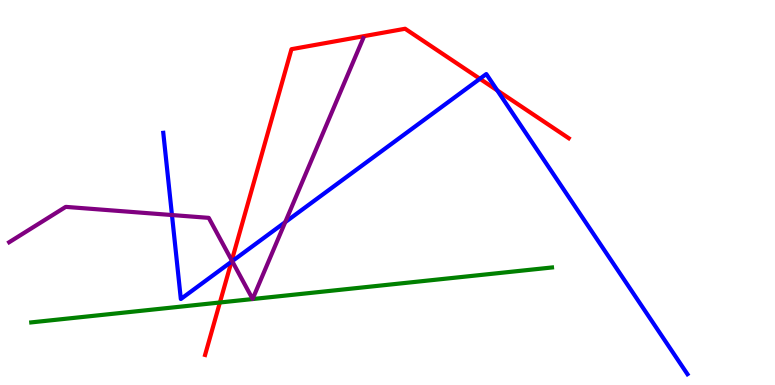[{'lines': ['blue', 'red'], 'intersections': [{'x': 2.99, 'y': 3.2}, {'x': 6.19, 'y': 7.95}, {'x': 6.42, 'y': 7.65}]}, {'lines': ['green', 'red'], 'intersections': [{'x': 2.84, 'y': 2.14}]}, {'lines': ['purple', 'red'], 'intersections': [{'x': 2.99, 'y': 3.24}]}, {'lines': ['blue', 'green'], 'intersections': []}, {'lines': ['blue', 'purple'], 'intersections': [{'x': 2.22, 'y': 4.41}, {'x': 3.0, 'y': 3.22}, {'x': 3.68, 'y': 4.23}]}, {'lines': ['green', 'purple'], 'intersections': []}]